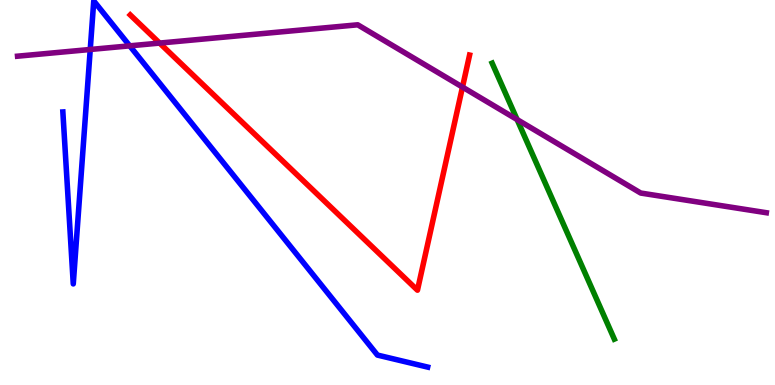[{'lines': ['blue', 'red'], 'intersections': []}, {'lines': ['green', 'red'], 'intersections': []}, {'lines': ['purple', 'red'], 'intersections': [{'x': 2.06, 'y': 8.88}, {'x': 5.97, 'y': 7.74}]}, {'lines': ['blue', 'green'], 'intersections': []}, {'lines': ['blue', 'purple'], 'intersections': [{'x': 1.16, 'y': 8.71}, {'x': 1.67, 'y': 8.81}]}, {'lines': ['green', 'purple'], 'intersections': [{'x': 6.67, 'y': 6.89}]}]